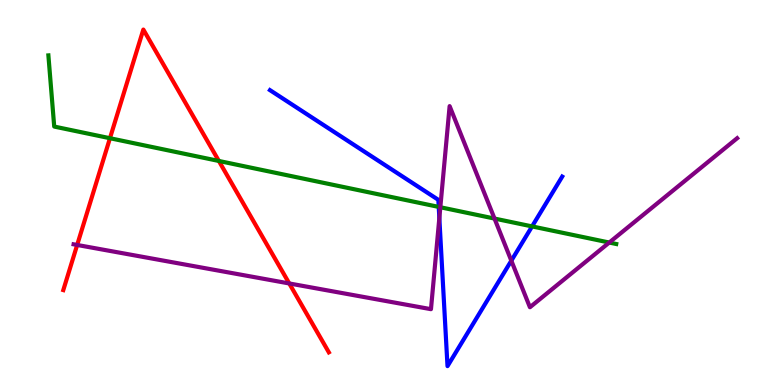[{'lines': ['blue', 'red'], 'intersections': []}, {'lines': ['green', 'red'], 'intersections': [{'x': 1.42, 'y': 6.41}, {'x': 2.82, 'y': 5.82}]}, {'lines': ['purple', 'red'], 'intersections': [{'x': 0.996, 'y': 3.64}, {'x': 3.73, 'y': 2.64}]}, {'lines': ['blue', 'green'], 'intersections': [{'x': 5.66, 'y': 4.63}, {'x': 6.87, 'y': 4.12}]}, {'lines': ['blue', 'purple'], 'intersections': [{'x': 5.67, 'y': 4.34}, {'x': 6.6, 'y': 3.23}]}, {'lines': ['green', 'purple'], 'intersections': [{'x': 5.68, 'y': 4.62}, {'x': 6.38, 'y': 4.32}, {'x': 7.86, 'y': 3.7}]}]